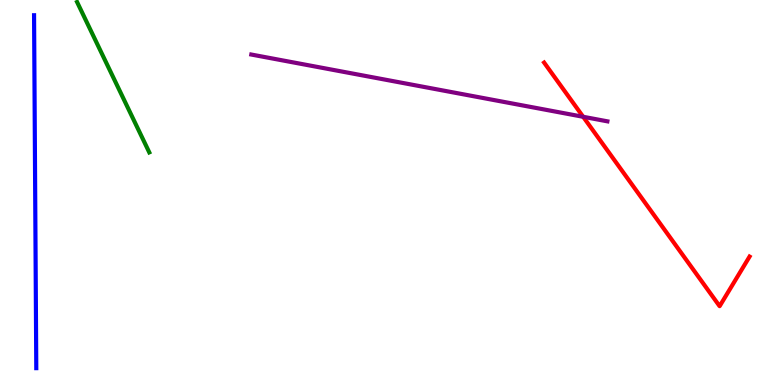[{'lines': ['blue', 'red'], 'intersections': []}, {'lines': ['green', 'red'], 'intersections': []}, {'lines': ['purple', 'red'], 'intersections': [{'x': 7.52, 'y': 6.97}]}, {'lines': ['blue', 'green'], 'intersections': []}, {'lines': ['blue', 'purple'], 'intersections': []}, {'lines': ['green', 'purple'], 'intersections': []}]